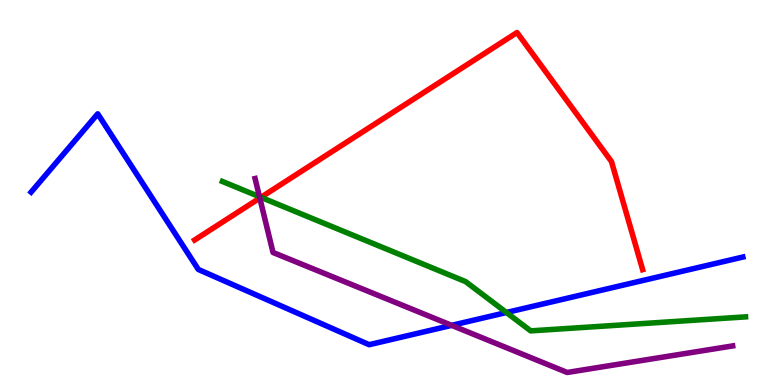[{'lines': ['blue', 'red'], 'intersections': []}, {'lines': ['green', 'red'], 'intersections': [{'x': 3.37, 'y': 4.87}]}, {'lines': ['purple', 'red'], 'intersections': [{'x': 3.35, 'y': 4.86}]}, {'lines': ['blue', 'green'], 'intersections': [{'x': 6.53, 'y': 1.88}]}, {'lines': ['blue', 'purple'], 'intersections': [{'x': 5.83, 'y': 1.55}]}, {'lines': ['green', 'purple'], 'intersections': [{'x': 3.35, 'y': 4.89}]}]